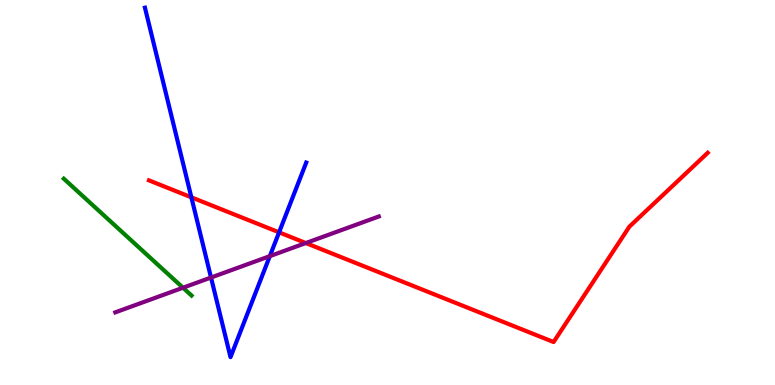[{'lines': ['blue', 'red'], 'intersections': [{'x': 2.47, 'y': 4.87}, {'x': 3.6, 'y': 3.96}]}, {'lines': ['green', 'red'], 'intersections': []}, {'lines': ['purple', 'red'], 'intersections': [{'x': 3.95, 'y': 3.69}]}, {'lines': ['blue', 'green'], 'intersections': []}, {'lines': ['blue', 'purple'], 'intersections': [{'x': 2.72, 'y': 2.79}, {'x': 3.48, 'y': 3.35}]}, {'lines': ['green', 'purple'], 'intersections': [{'x': 2.36, 'y': 2.53}]}]